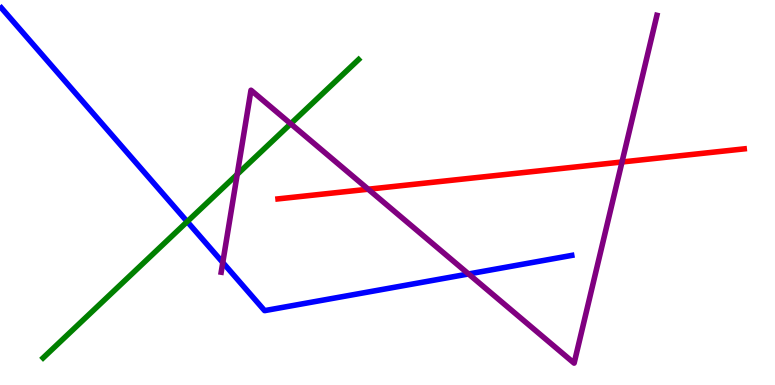[{'lines': ['blue', 'red'], 'intersections': []}, {'lines': ['green', 'red'], 'intersections': []}, {'lines': ['purple', 'red'], 'intersections': [{'x': 4.75, 'y': 5.09}, {'x': 8.03, 'y': 5.79}]}, {'lines': ['blue', 'green'], 'intersections': [{'x': 2.42, 'y': 4.24}]}, {'lines': ['blue', 'purple'], 'intersections': [{'x': 2.87, 'y': 3.18}, {'x': 6.05, 'y': 2.88}]}, {'lines': ['green', 'purple'], 'intersections': [{'x': 3.06, 'y': 5.47}, {'x': 3.75, 'y': 6.79}]}]